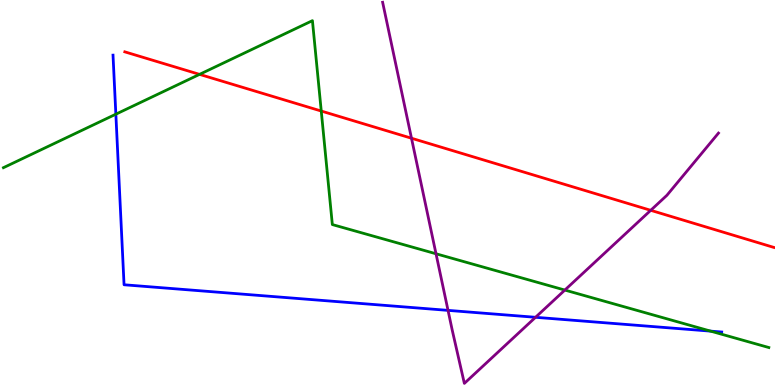[{'lines': ['blue', 'red'], 'intersections': []}, {'lines': ['green', 'red'], 'intersections': [{'x': 2.57, 'y': 8.07}, {'x': 4.15, 'y': 7.12}]}, {'lines': ['purple', 'red'], 'intersections': [{'x': 5.31, 'y': 6.41}, {'x': 8.4, 'y': 4.54}]}, {'lines': ['blue', 'green'], 'intersections': [{'x': 1.49, 'y': 7.03}, {'x': 9.17, 'y': 1.4}]}, {'lines': ['blue', 'purple'], 'intersections': [{'x': 5.78, 'y': 1.94}, {'x': 6.91, 'y': 1.76}]}, {'lines': ['green', 'purple'], 'intersections': [{'x': 5.63, 'y': 3.41}, {'x': 7.29, 'y': 2.47}]}]